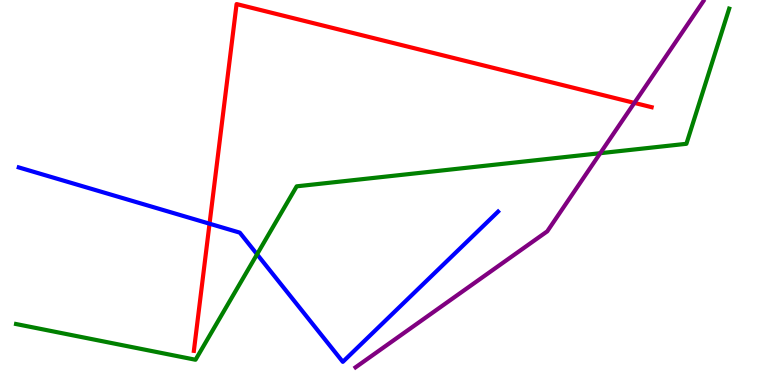[{'lines': ['blue', 'red'], 'intersections': [{'x': 2.7, 'y': 4.19}]}, {'lines': ['green', 'red'], 'intersections': []}, {'lines': ['purple', 'red'], 'intersections': [{'x': 8.19, 'y': 7.33}]}, {'lines': ['blue', 'green'], 'intersections': [{'x': 3.32, 'y': 3.4}]}, {'lines': ['blue', 'purple'], 'intersections': []}, {'lines': ['green', 'purple'], 'intersections': [{'x': 7.75, 'y': 6.02}]}]